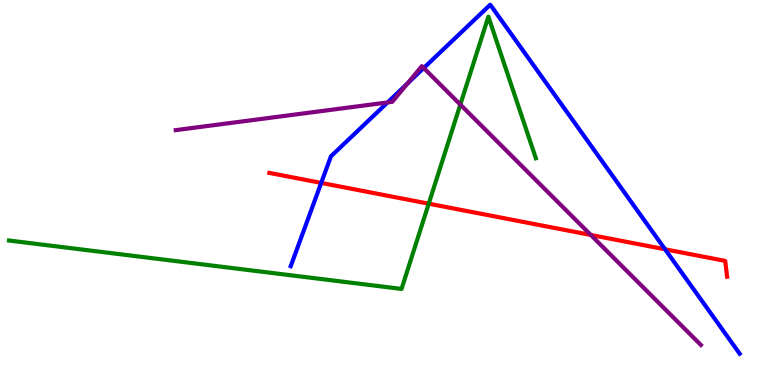[{'lines': ['blue', 'red'], 'intersections': [{'x': 4.14, 'y': 5.25}, {'x': 8.58, 'y': 3.52}]}, {'lines': ['green', 'red'], 'intersections': [{'x': 5.53, 'y': 4.71}]}, {'lines': ['purple', 'red'], 'intersections': [{'x': 7.62, 'y': 3.9}]}, {'lines': ['blue', 'green'], 'intersections': []}, {'lines': ['blue', 'purple'], 'intersections': [{'x': 5.0, 'y': 7.34}, {'x': 5.26, 'y': 7.83}, {'x': 5.47, 'y': 8.23}]}, {'lines': ['green', 'purple'], 'intersections': [{'x': 5.94, 'y': 7.28}]}]